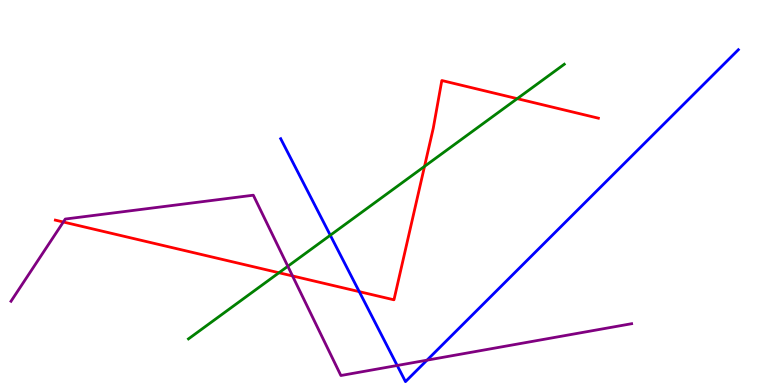[{'lines': ['blue', 'red'], 'intersections': [{'x': 4.64, 'y': 2.42}]}, {'lines': ['green', 'red'], 'intersections': [{'x': 3.6, 'y': 2.92}, {'x': 5.48, 'y': 5.68}, {'x': 6.67, 'y': 7.44}]}, {'lines': ['purple', 'red'], 'intersections': [{'x': 0.817, 'y': 4.23}, {'x': 3.77, 'y': 2.83}]}, {'lines': ['blue', 'green'], 'intersections': [{'x': 4.26, 'y': 3.89}]}, {'lines': ['blue', 'purple'], 'intersections': [{'x': 5.13, 'y': 0.507}, {'x': 5.51, 'y': 0.645}]}, {'lines': ['green', 'purple'], 'intersections': [{'x': 3.71, 'y': 3.08}]}]